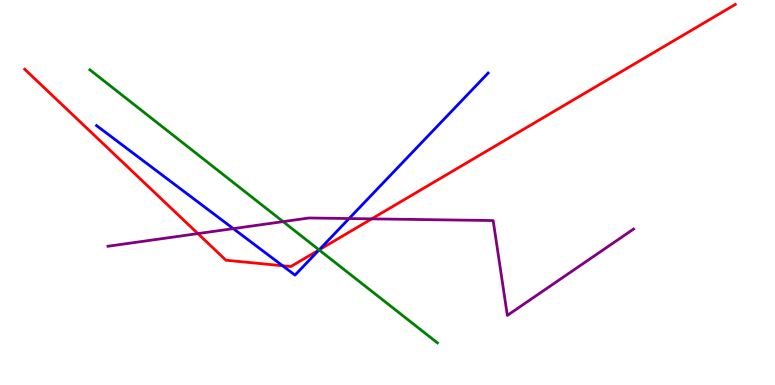[{'lines': ['blue', 'red'], 'intersections': [{'x': 3.65, 'y': 3.1}, {'x': 4.12, 'y': 3.51}]}, {'lines': ['green', 'red'], 'intersections': [{'x': 4.12, 'y': 3.51}]}, {'lines': ['purple', 'red'], 'intersections': [{'x': 2.55, 'y': 3.93}, {'x': 4.8, 'y': 4.32}]}, {'lines': ['blue', 'green'], 'intersections': [{'x': 4.12, 'y': 3.51}]}, {'lines': ['blue', 'purple'], 'intersections': [{'x': 3.01, 'y': 4.06}, {'x': 4.5, 'y': 4.32}]}, {'lines': ['green', 'purple'], 'intersections': [{'x': 3.65, 'y': 4.24}]}]